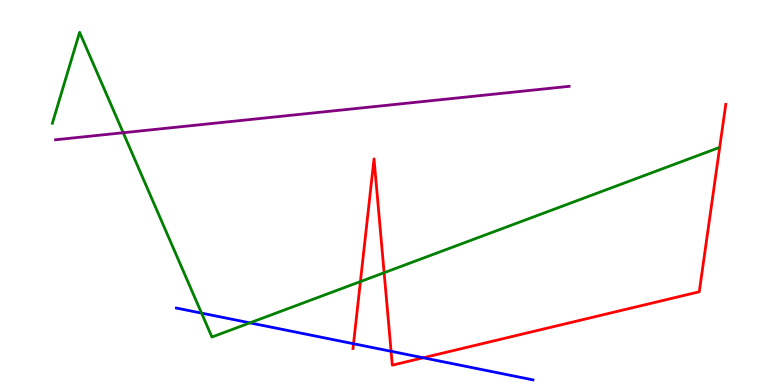[{'lines': ['blue', 'red'], 'intersections': [{'x': 4.56, 'y': 1.07}, {'x': 5.05, 'y': 0.875}, {'x': 5.46, 'y': 0.707}]}, {'lines': ['green', 'red'], 'intersections': [{'x': 4.65, 'y': 2.69}, {'x': 4.96, 'y': 2.92}]}, {'lines': ['purple', 'red'], 'intersections': []}, {'lines': ['blue', 'green'], 'intersections': [{'x': 2.6, 'y': 1.87}, {'x': 3.22, 'y': 1.61}]}, {'lines': ['blue', 'purple'], 'intersections': []}, {'lines': ['green', 'purple'], 'intersections': [{'x': 1.59, 'y': 6.55}]}]